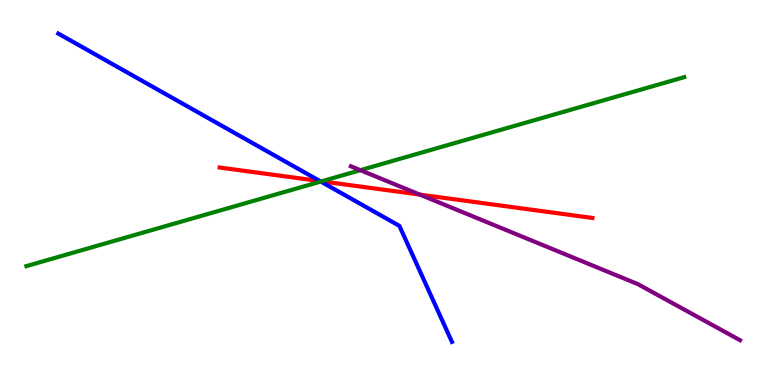[{'lines': ['blue', 'red'], 'intersections': [{'x': 4.13, 'y': 5.3}]}, {'lines': ['green', 'red'], 'intersections': [{'x': 4.15, 'y': 5.29}]}, {'lines': ['purple', 'red'], 'intersections': [{'x': 5.42, 'y': 4.95}]}, {'lines': ['blue', 'green'], 'intersections': [{'x': 4.14, 'y': 5.28}]}, {'lines': ['blue', 'purple'], 'intersections': []}, {'lines': ['green', 'purple'], 'intersections': [{'x': 4.65, 'y': 5.58}]}]